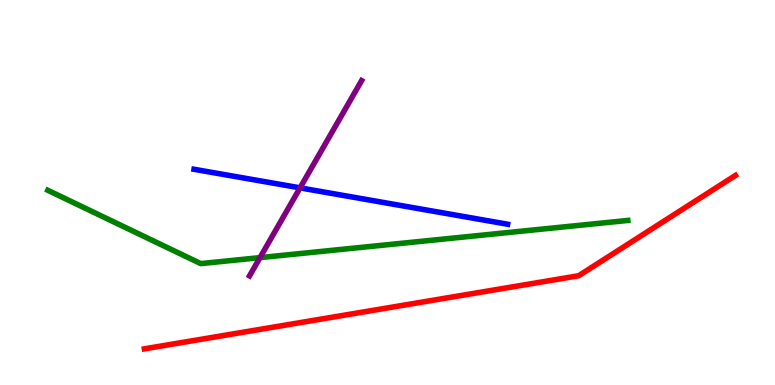[{'lines': ['blue', 'red'], 'intersections': []}, {'lines': ['green', 'red'], 'intersections': []}, {'lines': ['purple', 'red'], 'intersections': []}, {'lines': ['blue', 'green'], 'intersections': []}, {'lines': ['blue', 'purple'], 'intersections': [{'x': 3.87, 'y': 5.12}]}, {'lines': ['green', 'purple'], 'intersections': [{'x': 3.35, 'y': 3.31}]}]